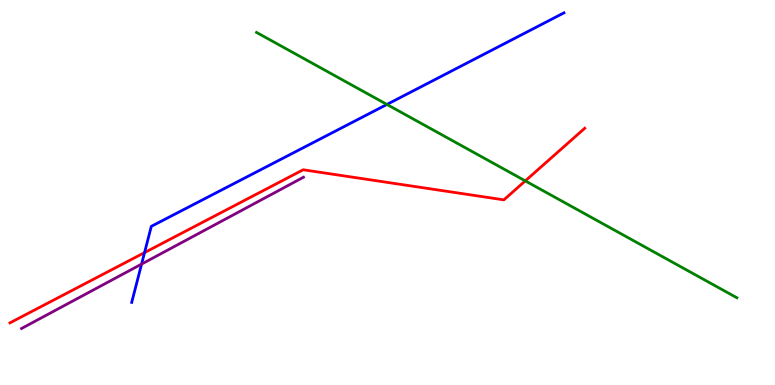[{'lines': ['blue', 'red'], 'intersections': [{'x': 1.87, 'y': 3.44}]}, {'lines': ['green', 'red'], 'intersections': [{'x': 6.78, 'y': 5.3}]}, {'lines': ['purple', 'red'], 'intersections': []}, {'lines': ['blue', 'green'], 'intersections': [{'x': 4.99, 'y': 7.29}]}, {'lines': ['blue', 'purple'], 'intersections': [{'x': 1.83, 'y': 3.14}]}, {'lines': ['green', 'purple'], 'intersections': []}]